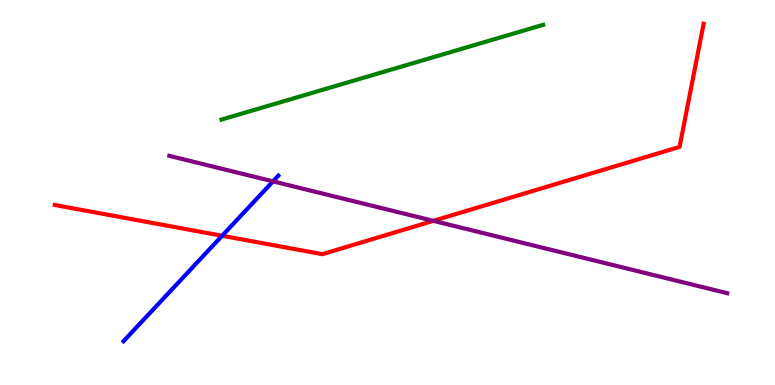[{'lines': ['blue', 'red'], 'intersections': [{'x': 2.87, 'y': 3.88}]}, {'lines': ['green', 'red'], 'intersections': []}, {'lines': ['purple', 'red'], 'intersections': [{'x': 5.59, 'y': 4.26}]}, {'lines': ['blue', 'green'], 'intersections': []}, {'lines': ['blue', 'purple'], 'intersections': [{'x': 3.52, 'y': 5.29}]}, {'lines': ['green', 'purple'], 'intersections': []}]